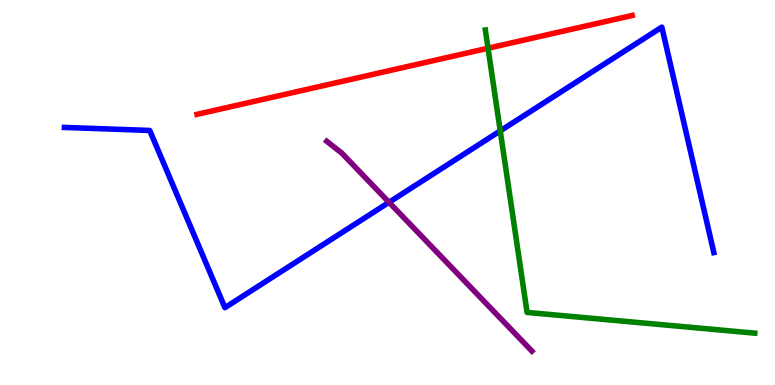[{'lines': ['blue', 'red'], 'intersections': []}, {'lines': ['green', 'red'], 'intersections': [{'x': 6.3, 'y': 8.75}]}, {'lines': ['purple', 'red'], 'intersections': []}, {'lines': ['blue', 'green'], 'intersections': [{'x': 6.45, 'y': 6.6}]}, {'lines': ['blue', 'purple'], 'intersections': [{'x': 5.02, 'y': 4.75}]}, {'lines': ['green', 'purple'], 'intersections': []}]